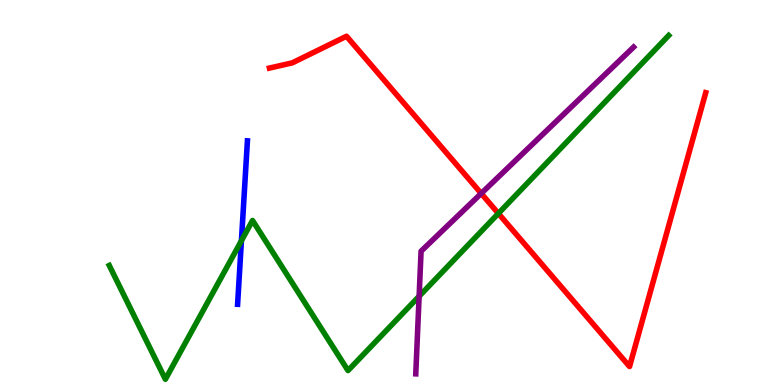[{'lines': ['blue', 'red'], 'intersections': []}, {'lines': ['green', 'red'], 'intersections': [{'x': 6.43, 'y': 4.46}]}, {'lines': ['purple', 'red'], 'intersections': [{'x': 6.21, 'y': 4.98}]}, {'lines': ['blue', 'green'], 'intersections': [{'x': 3.12, 'y': 3.75}]}, {'lines': ['blue', 'purple'], 'intersections': []}, {'lines': ['green', 'purple'], 'intersections': [{'x': 5.41, 'y': 2.31}]}]